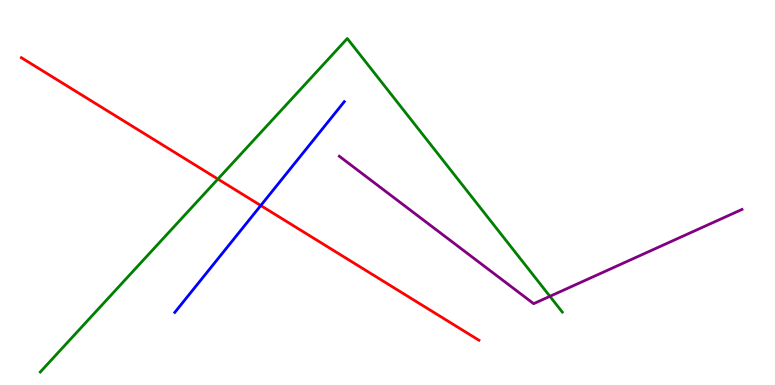[{'lines': ['blue', 'red'], 'intersections': [{'x': 3.36, 'y': 4.66}]}, {'lines': ['green', 'red'], 'intersections': [{'x': 2.81, 'y': 5.35}]}, {'lines': ['purple', 'red'], 'intersections': []}, {'lines': ['blue', 'green'], 'intersections': []}, {'lines': ['blue', 'purple'], 'intersections': []}, {'lines': ['green', 'purple'], 'intersections': [{'x': 7.1, 'y': 2.3}]}]